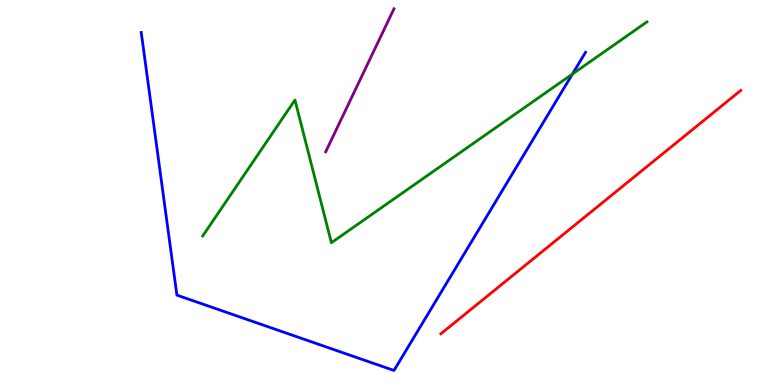[{'lines': ['blue', 'red'], 'intersections': []}, {'lines': ['green', 'red'], 'intersections': []}, {'lines': ['purple', 'red'], 'intersections': []}, {'lines': ['blue', 'green'], 'intersections': [{'x': 7.39, 'y': 8.08}]}, {'lines': ['blue', 'purple'], 'intersections': []}, {'lines': ['green', 'purple'], 'intersections': []}]